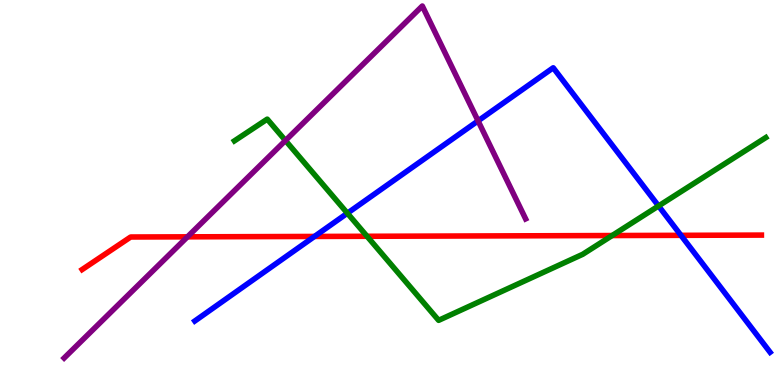[{'lines': ['blue', 'red'], 'intersections': [{'x': 4.06, 'y': 3.86}, {'x': 8.79, 'y': 3.89}]}, {'lines': ['green', 'red'], 'intersections': [{'x': 4.74, 'y': 3.86}, {'x': 7.9, 'y': 3.88}]}, {'lines': ['purple', 'red'], 'intersections': [{'x': 2.42, 'y': 3.85}]}, {'lines': ['blue', 'green'], 'intersections': [{'x': 4.48, 'y': 4.46}, {'x': 8.5, 'y': 4.65}]}, {'lines': ['blue', 'purple'], 'intersections': [{'x': 6.17, 'y': 6.86}]}, {'lines': ['green', 'purple'], 'intersections': [{'x': 3.68, 'y': 6.35}]}]